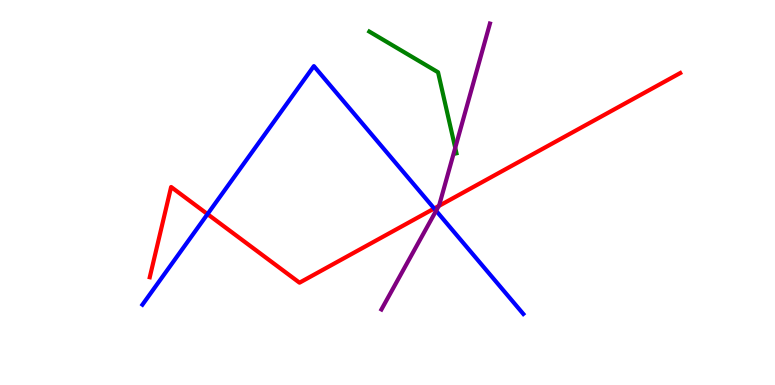[{'lines': ['blue', 'red'], 'intersections': [{'x': 2.68, 'y': 4.44}, {'x': 5.6, 'y': 4.58}]}, {'lines': ['green', 'red'], 'intersections': []}, {'lines': ['purple', 'red'], 'intersections': [{'x': 5.66, 'y': 4.65}]}, {'lines': ['blue', 'green'], 'intersections': []}, {'lines': ['blue', 'purple'], 'intersections': [{'x': 5.63, 'y': 4.53}]}, {'lines': ['green', 'purple'], 'intersections': [{'x': 5.87, 'y': 6.16}]}]